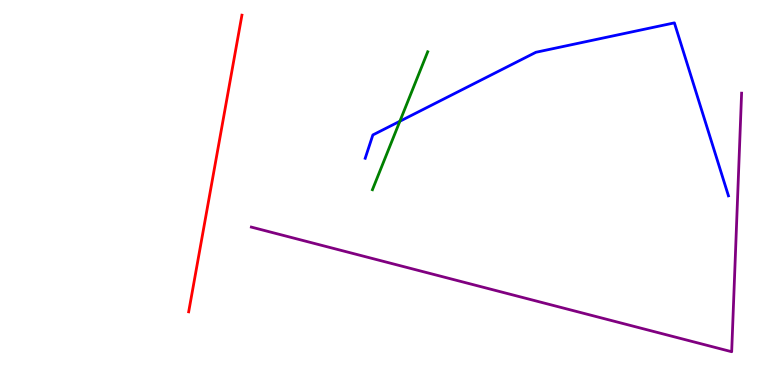[{'lines': ['blue', 'red'], 'intersections': []}, {'lines': ['green', 'red'], 'intersections': []}, {'lines': ['purple', 'red'], 'intersections': []}, {'lines': ['blue', 'green'], 'intersections': [{'x': 5.16, 'y': 6.85}]}, {'lines': ['blue', 'purple'], 'intersections': []}, {'lines': ['green', 'purple'], 'intersections': []}]